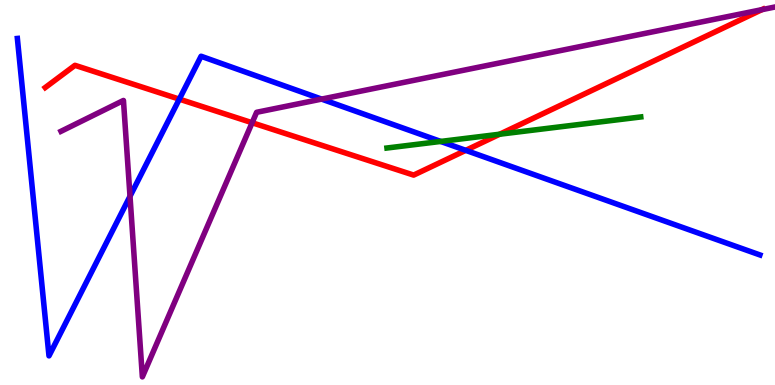[{'lines': ['blue', 'red'], 'intersections': [{'x': 2.31, 'y': 7.42}, {'x': 6.01, 'y': 6.09}]}, {'lines': ['green', 'red'], 'intersections': [{'x': 6.45, 'y': 6.51}]}, {'lines': ['purple', 'red'], 'intersections': [{'x': 3.25, 'y': 6.81}, {'x': 9.83, 'y': 9.75}]}, {'lines': ['blue', 'green'], 'intersections': [{'x': 5.69, 'y': 6.33}]}, {'lines': ['blue', 'purple'], 'intersections': [{'x': 1.68, 'y': 4.9}, {'x': 4.15, 'y': 7.43}]}, {'lines': ['green', 'purple'], 'intersections': []}]